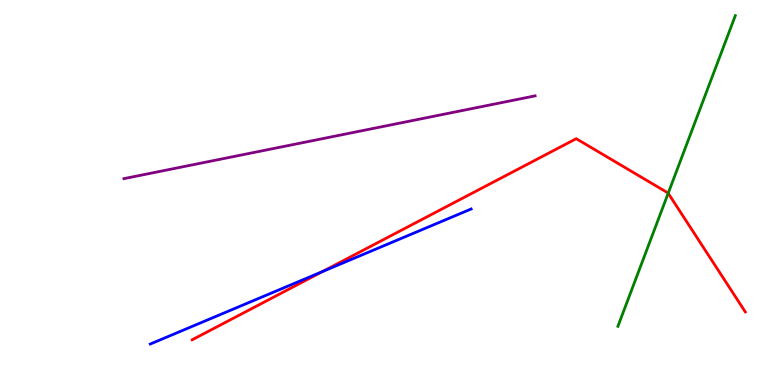[{'lines': ['blue', 'red'], 'intersections': [{'x': 4.16, 'y': 2.95}]}, {'lines': ['green', 'red'], 'intersections': [{'x': 8.62, 'y': 4.98}]}, {'lines': ['purple', 'red'], 'intersections': []}, {'lines': ['blue', 'green'], 'intersections': []}, {'lines': ['blue', 'purple'], 'intersections': []}, {'lines': ['green', 'purple'], 'intersections': []}]